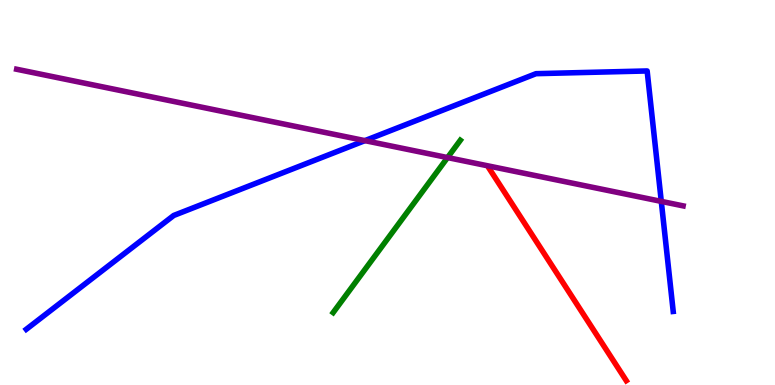[{'lines': ['blue', 'red'], 'intersections': []}, {'lines': ['green', 'red'], 'intersections': []}, {'lines': ['purple', 'red'], 'intersections': []}, {'lines': ['blue', 'green'], 'intersections': []}, {'lines': ['blue', 'purple'], 'intersections': [{'x': 4.71, 'y': 6.35}, {'x': 8.53, 'y': 4.77}]}, {'lines': ['green', 'purple'], 'intersections': [{'x': 5.77, 'y': 5.91}]}]